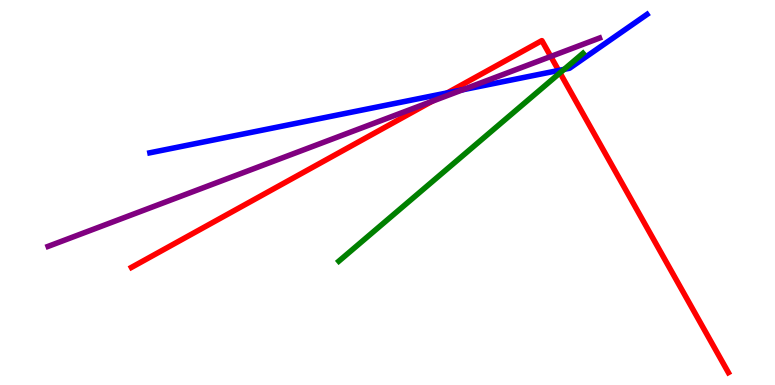[{'lines': ['blue', 'red'], 'intersections': [{'x': 5.77, 'y': 7.59}, {'x': 7.21, 'y': 8.17}]}, {'lines': ['green', 'red'], 'intersections': [{'x': 7.23, 'y': 8.11}]}, {'lines': ['purple', 'red'], 'intersections': [{'x': 5.57, 'y': 7.37}, {'x': 7.11, 'y': 8.53}]}, {'lines': ['blue', 'green'], 'intersections': [{'x': 7.28, 'y': 8.2}]}, {'lines': ['blue', 'purple'], 'intersections': [{'x': 5.97, 'y': 7.67}]}, {'lines': ['green', 'purple'], 'intersections': []}]